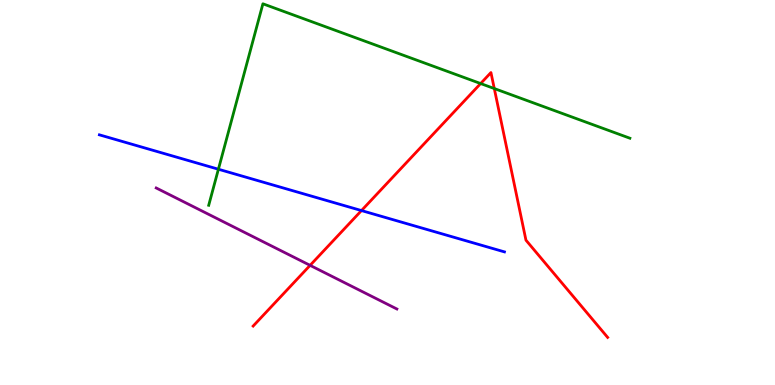[{'lines': ['blue', 'red'], 'intersections': [{'x': 4.66, 'y': 4.53}]}, {'lines': ['green', 'red'], 'intersections': [{'x': 6.2, 'y': 7.83}, {'x': 6.38, 'y': 7.7}]}, {'lines': ['purple', 'red'], 'intersections': [{'x': 4.0, 'y': 3.11}]}, {'lines': ['blue', 'green'], 'intersections': [{'x': 2.82, 'y': 5.6}]}, {'lines': ['blue', 'purple'], 'intersections': []}, {'lines': ['green', 'purple'], 'intersections': []}]